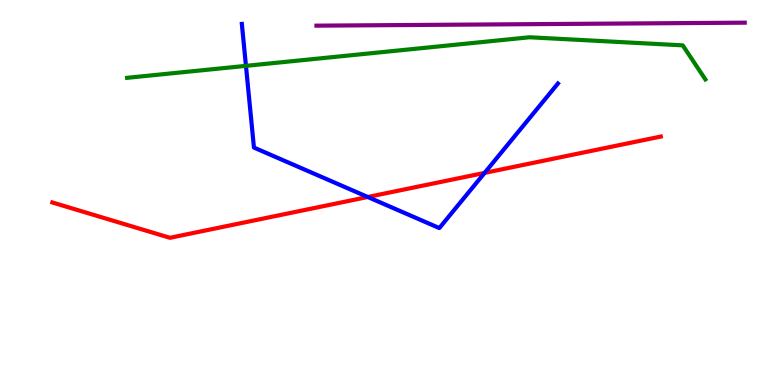[{'lines': ['blue', 'red'], 'intersections': [{'x': 4.75, 'y': 4.88}, {'x': 6.25, 'y': 5.51}]}, {'lines': ['green', 'red'], 'intersections': []}, {'lines': ['purple', 'red'], 'intersections': []}, {'lines': ['blue', 'green'], 'intersections': [{'x': 3.17, 'y': 8.29}]}, {'lines': ['blue', 'purple'], 'intersections': []}, {'lines': ['green', 'purple'], 'intersections': []}]